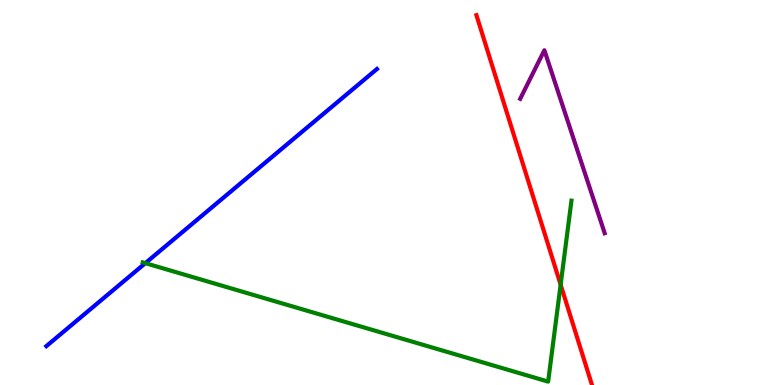[{'lines': ['blue', 'red'], 'intersections': []}, {'lines': ['green', 'red'], 'intersections': [{'x': 7.23, 'y': 2.61}]}, {'lines': ['purple', 'red'], 'intersections': []}, {'lines': ['blue', 'green'], 'intersections': [{'x': 1.88, 'y': 3.16}]}, {'lines': ['blue', 'purple'], 'intersections': []}, {'lines': ['green', 'purple'], 'intersections': []}]